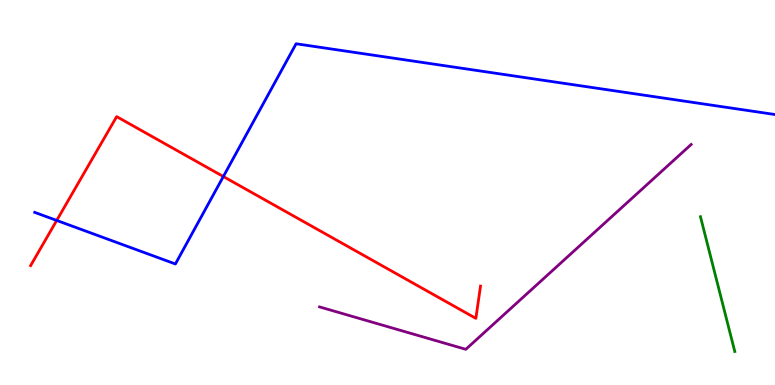[{'lines': ['blue', 'red'], 'intersections': [{'x': 0.732, 'y': 4.27}, {'x': 2.88, 'y': 5.41}]}, {'lines': ['green', 'red'], 'intersections': []}, {'lines': ['purple', 'red'], 'intersections': []}, {'lines': ['blue', 'green'], 'intersections': []}, {'lines': ['blue', 'purple'], 'intersections': []}, {'lines': ['green', 'purple'], 'intersections': []}]